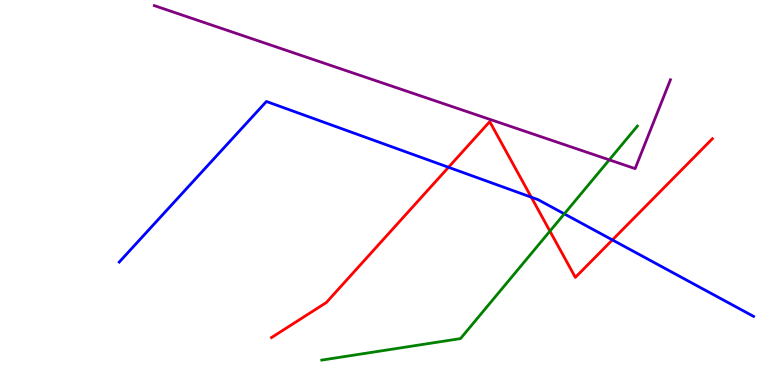[{'lines': ['blue', 'red'], 'intersections': [{'x': 5.79, 'y': 5.66}, {'x': 6.85, 'y': 4.88}, {'x': 7.9, 'y': 3.77}]}, {'lines': ['green', 'red'], 'intersections': [{'x': 7.1, 'y': 4.0}]}, {'lines': ['purple', 'red'], 'intersections': []}, {'lines': ['blue', 'green'], 'intersections': [{'x': 7.28, 'y': 4.44}]}, {'lines': ['blue', 'purple'], 'intersections': []}, {'lines': ['green', 'purple'], 'intersections': [{'x': 7.86, 'y': 5.85}]}]